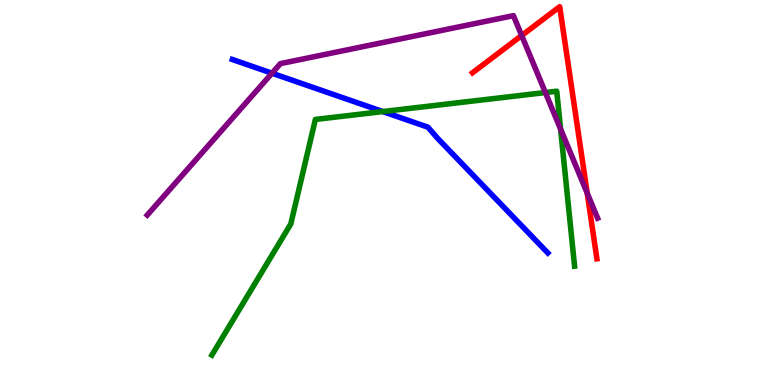[{'lines': ['blue', 'red'], 'intersections': []}, {'lines': ['green', 'red'], 'intersections': []}, {'lines': ['purple', 'red'], 'intersections': [{'x': 6.73, 'y': 9.08}, {'x': 7.58, 'y': 4.98}]}, {'lines': ['blue', 'green'], 'intersections': [{'x': 4.94, 'y': 7.1}]}, {'lines': ['blue', 'purple'], 'intersections': [{'x': 3.51, 'y': 8.1}]}, {'lines': ['green', 'purple'], 'intersections': [{'x': 7.04, 'y': 7.6}, {'x': 7.23, 'y': 6.65}]}]